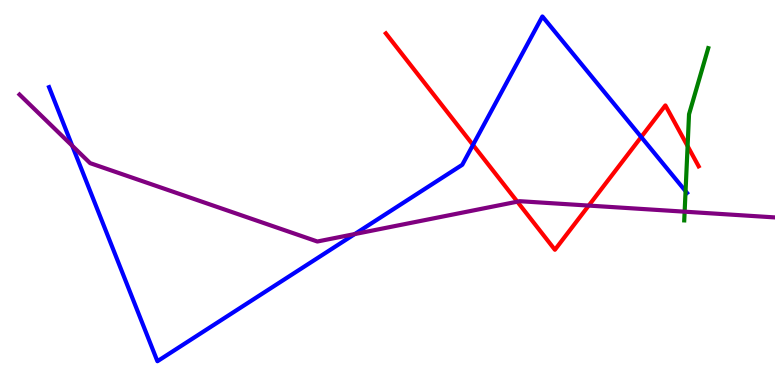[{'lines': ['blue', 'red'], 'intersections': [{'x': 6.1, 'y': 6.24}, {'x': 8.27, 'y': 6.44}]}, {'lines': ['green', 'red'], 'intersections': [{'x': 8.87, 'y': 6.21}]}, {'lines': ['purple', 'red'], 'intersections': [{'x': 6.68, 'y': 4.76}, {'x': 7.6, 'y': 4.66}]}, {'lines': ['blue', 'green'], 'intersections': [{'x': 8.85, 'y': 5.04}]}, {'lines': ['blue', 'purple'], 'intersections': [{'x': 0.932, 'y': 6.21}, {'x': 4.58, 'y': 3.92}]}, {'lines': ['green', 'purple'], 'intersections': [{'x': 8.83, 'y': 4.5}]}]